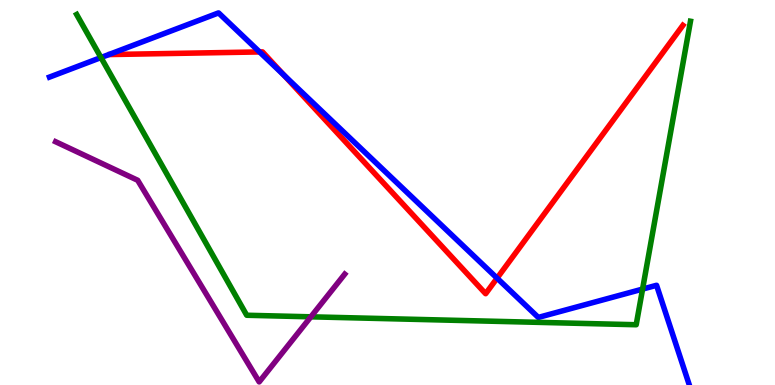[{'lines': ['blue', 'red'], 'intersections': [{'x': 3.35, 'y': 8.65}, {'x': 3.66, 'y': 8.05}, {'x': 6.41, 'y': 2.78}]}, {'lines': ['green', 'red'], 'intersections': []}, {'lines': ['purple', 'red'], 'intersections': []}, {'lines': ['blue', 'green'], 'intersections': [{'x': 1.3, 'y': 8.51}, {'x': 8.29, 'y': 2.49}]}, {'lines': ['blue', 'purple'], 'intersections': []}, {'lines': ['green', 'purple'], 'intersections': [{'x': 4.01, 'y': 1.77}]}]